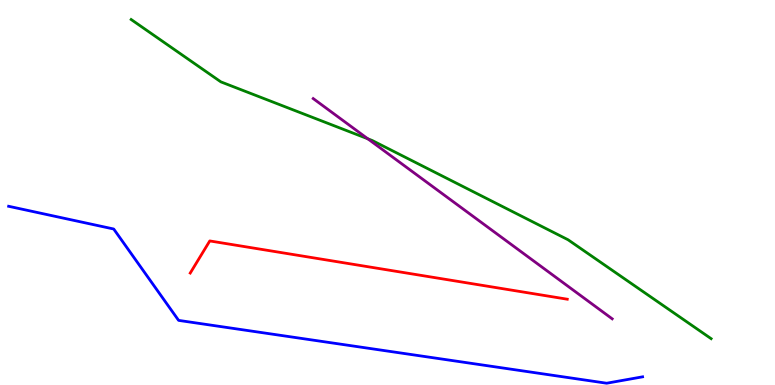[{'lines': ['blue', 'red'], 'intersections': []}, {'lines': ['green', 'red'], 'intersections': []}, {'lines': ['purple', 'red'], 'intersections': []}, {'lines': ['blue', 'green'], 'intersections': []}, {'lines': ['blue', 'purple'], 'intersections': []}, {'lines': ['green', 'purple'], 'intersections': [{'x': 4.75, 'y': 6.39}]}]